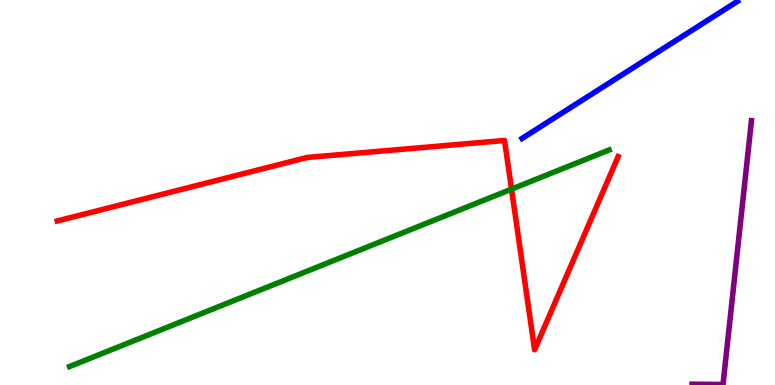[{'lines': ['blue', 'red'], 'intersections': []}, {'lines': ['green', 'red'], 'intersections': [{'x': 6.6, 'y': 5.09}]}, {'lines': ['purple', 'red'], 'intersections': []}, {'lines': ['blue', 'green'], 'intersections': []}, {'lines': ['blue', 'purple'], 'intersections': []}, {'lines': ['green', 'purple'], 'intersections': []}]